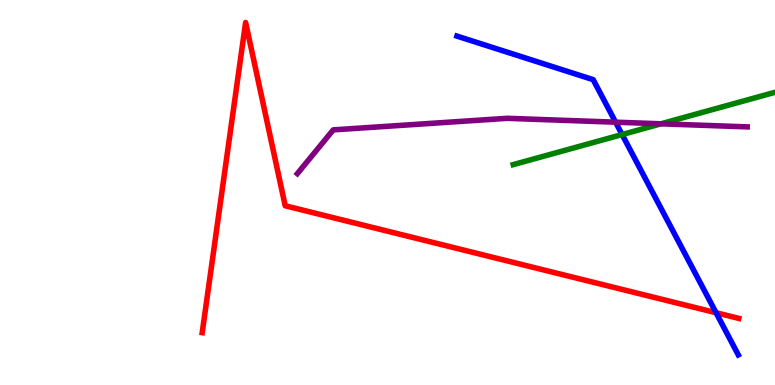[{'lines': ['blue', 'red'], 'intersections': [{'x': 9.24, 'y': 1.88}]}, {'lines': ['green', 'red'], 'intersections': []}, {'lines': ['purple', 'red'], 'intersections': []}, {'lines': ['blue', 'green'], 'intersections': [{'x': 8.03, 'y': 6.51}]}, {'lines': ['blue', 'purple'], 'intersections': [{'x': 7.94, 'y': 6.83}]}, {'lines': ['green', 'purple'], 'intersections': [{'x': 8.53, 'y': 6.78}]}]